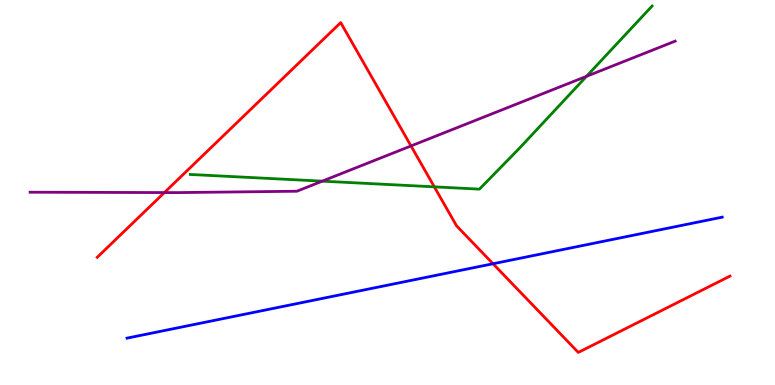[{'lines': ['blue', 'red'], 'intersections': [{'x': 6.36, 'y': 3.15}]}, {'lines': ['green', 'red'], 'intersections': [{'x': 5.6, 'y': 5.15}]}, {'lines': ['purple', 'red'], 'intersections': [{'x': 2.12, 'y': 5.0}, {'x': 5.3, 'y': 6.21}]}, {'lines': ['blue', 'green'], 'intersections': []}, {'lines': ['blue', 'purple'], 'intersections': []}, {'lines': ['green', 'purple'], 'intersections': [{'x': 4.16, 'y': 5.29}, {'x': 7.57, 'y': 8.02}]}]